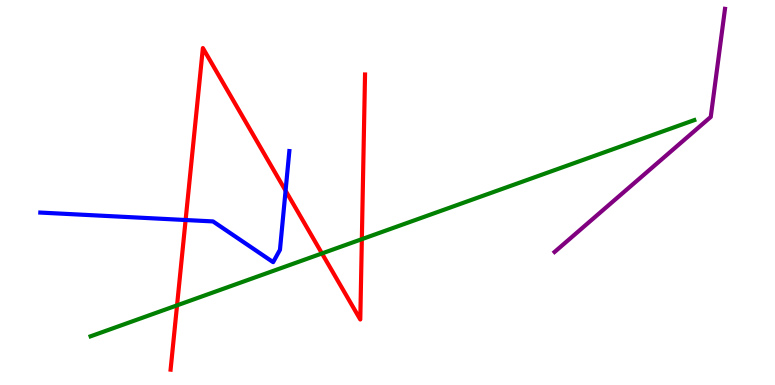[{'lines': ['blue', 'red'], 'intersections': [{'x': 2.39, 'y': 4.29}, {'x': 3.68, 'y': 5.05}]}, {'lines': ['green', 'red'], 'intersections': [{'x': 2.28, 'y': 2.07}, {'x': 4.15, 'y': 3.42}, {'x': 4.67, 'y': 3.79}]}, {'lines': ['purple', 'red'], 'intersections': []}, {'lines': ['blue', 'green'], 'intersections': []}, {'lines': ['blue', 'purple'], 'intersections': []}, {'lines': ['green', 'purple'], 'intersections': []}]